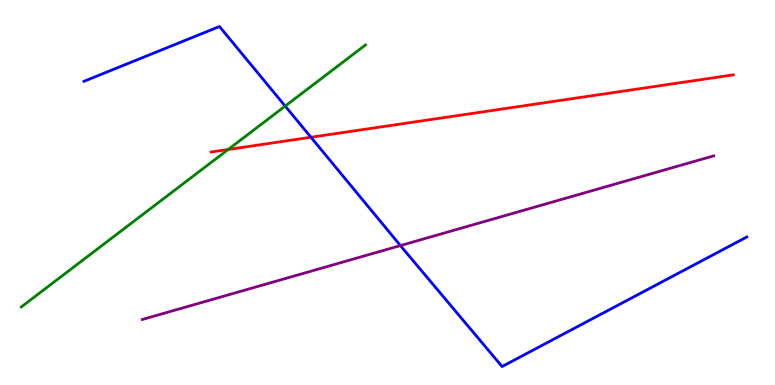[{'lines': ['blue', 'red'], 'intersections': [{'x': 4.01, 'y': 6.43}]}, {'lines': ['green', 'red'], 'intersections': [{'x': 2.94, 'y': 6.12}]}, {'lines': ['purple', 'red'], 'intersections': []}, {'lines': ['blue', 'green'], 'intersections': [{'x': 3.68, 'y': 7.24}]}, {'lines': ['blue', 'purple'], 'intersections': [{'x': 5.17, 'y': 3.62}]}, {'lines': ['green', 'purple'], 'intersections': []}]